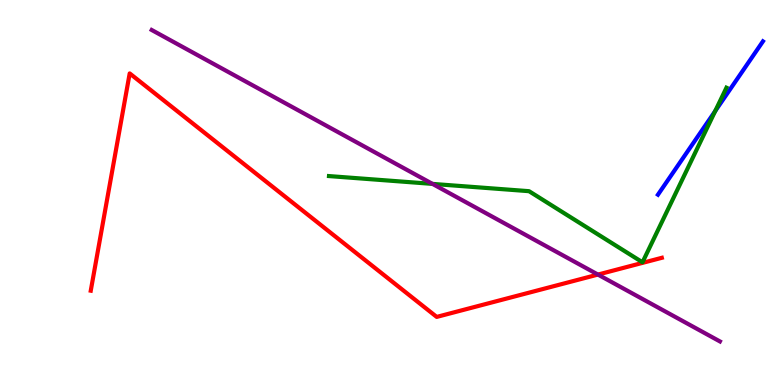[{'lines': ['blue', 'red'], 'intersections': []}, {'lines': ['green', 'red'], 'intersections': []}, {'lines': ['purple', 'red'], 'intersections': [{'x': 7.72, 'y': 2.87}]}, {'lines': ['blue', 'green'], 'intersections': [{'x': 9.23, 'y': 7.12}]}, {'lines': ['blue', 'purple'], 'intersections': []}, {'lines': ['green', 'purple'], 'intersections': [{'x': 5.58, 'y': 5.22}]}]